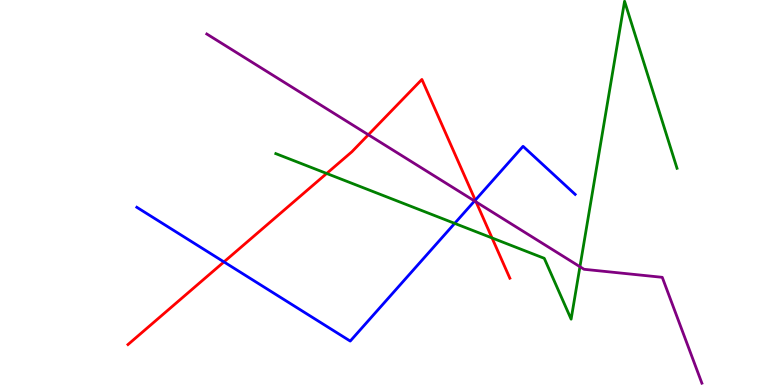[{'lines': ['blue', 'red'], 'intersections': [{'x': 2.89, 'y': 3.2}, {'x': 6.13, 'y': 4.8}]}, {'lines': ['green', 'red'], 'intersections': [{'x': 4.22, 'y': 5.49}, {'x': 6.35, 'y': 3.82}]}, {'lines': ['purple', 'red'], 'intersections': [{'x': 4.75, 'y': 6.5}, {'x': 6.14, 'y': 4.75}]}, {'lines': ['blue', 'green'], 'intersections': [{'x': 5.87, 'y': 4.2}]}, {'lines': ['blue', 'purple'], 'intersections': [{'x': 6.12, 'y': 4.78}]}, {'lines': ['green', 'purple'], 'intersections': [{'x': 7.48, 'y': 3.07}]}]